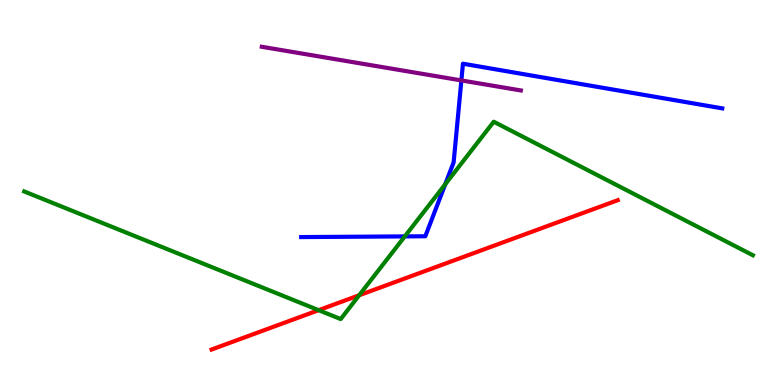[{'lines': ['blue', 'red'], 'intersections': []}, {'lines': ['green', 'red'], 'intersections': [{'x': 4.11, 'y': 1.94}, {'x': 4.63, 'y': 2.33}]}, {'lines': ['purple', 'red'], 'intersections': []}, {'lines': ['blue', 'green'], 'intersections': [{'x': 5.22, 'y': 3.86}, {'x': 5.75, 'y': 5.21}]}, {'lines': ['blue', 'purple'], 'intersections': [{'x': 5.95, 'y': 7.91}]}, {'lines': ['green', 'purple'], 'intersections': []}]